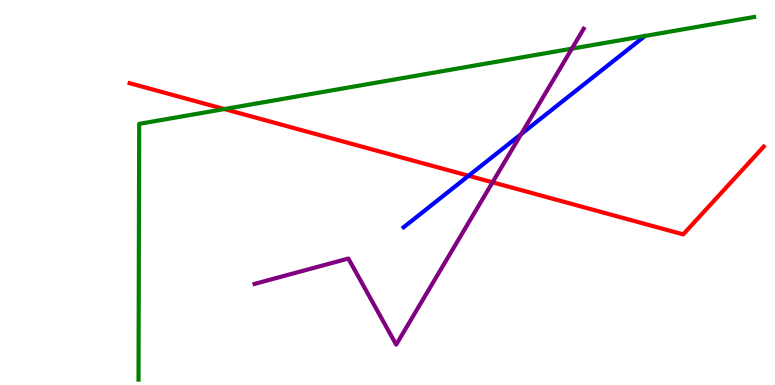[{'lines': ['blue', 'red'], 'intersections': [{'x': 6.05, 'y': 5.43}]}, {'lines': ['green', 'red'], 'intersections': [{'x': 2.9, 'y': 7.17}]}, {'lines': ['purple', 'red'], 'intersections': [{'x': 6.36, 'y': 5.26}]}, {'lines': ['blue', 'green'], 'intersections': []}, {'lines': ['blue', 'purple'], 'intersections': [{'x': 6.72, 'y': 6.52}]}, {'lines': ['green', 'purple'], 'intersections': [{'x': 7.38, 'y': 8.74}]}]